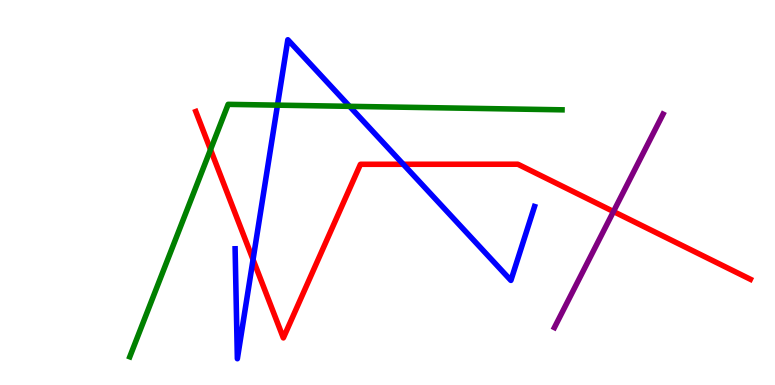[{'lines': ['blue', 'red'], 'intersections': [{'x': 3.27, 'y': 3.26}, {'x': 5.2, 'y': 5.73}]}, {'lines': ['green', 'red'], 'intersections': [{'x': 2.72, 'y': 6.11}]}, {'lines': ['purple', 'red'], 'intersections': [{'x': 7.92, 'y': 4.51}]}, {'lines': ['blue', 'green'], 'intersections': [{'x': 3.58, 'y': 7.27}, {'x': 4.51, 'y': 7.24}]}, {'lines': ['blue', 'purple'], 'intersections': []}, {'lines': ['green', 'purple'], 'intersections': []}]